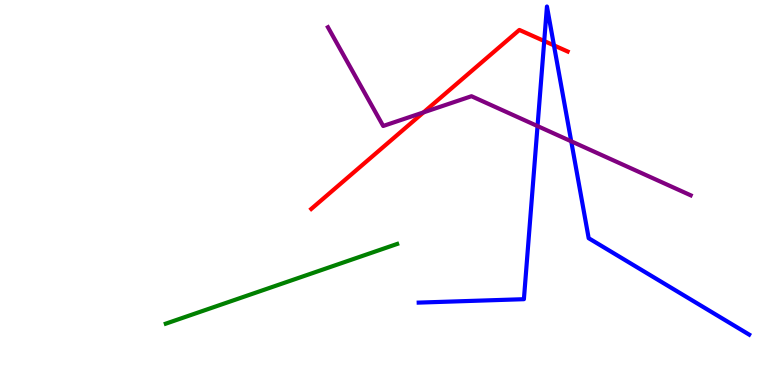[{'lines': ['blue', 'red'], 'intersections': [{'x': 7.02, 'y': 8.93}, {'x': 7.15, 'y': 8.82}]}, {'lines': ['green', 'red'], 'intersections': []}, {'lines': ['purple', 'red'], 'intersections': [{'x': 5.46, 'y': 7.08}]}, {'lines': ['blue', 'green'], 'intersections': []}, {'lines': ['blue', 'purple'], 'intersections': [{'x': 6.94, 'y': 6.73}, {'x': 7.37, 'y': 6.33}]}, {'lines': ['green', 'purple'], 'intersections': []}]